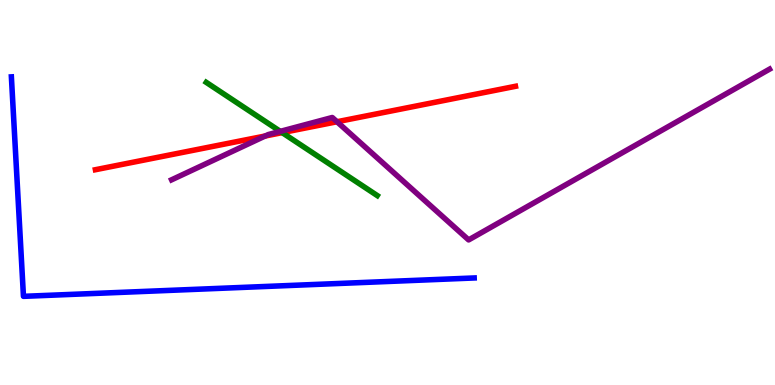[{'lines': ['blue', 'red'], 'intersections': []}, {'lines': ['green', 'red'], 'intersections': [{'x': 3.64, 'y': 6.56}]}, {'lines': ['purple', 'red'], 'intersections': [{'x': 3.42, 'y': 6.47}, {'x': 4.35, 'y': 6.84}]}, {'lines': ['blue', 'green'], 'intersections': []}, {'lines': ['blue', 'purple'], 'intersections': []}, {'lines': ['green', 'purple'], 'intersections': [{'x': 3.62, 'y': 6.59}]}]